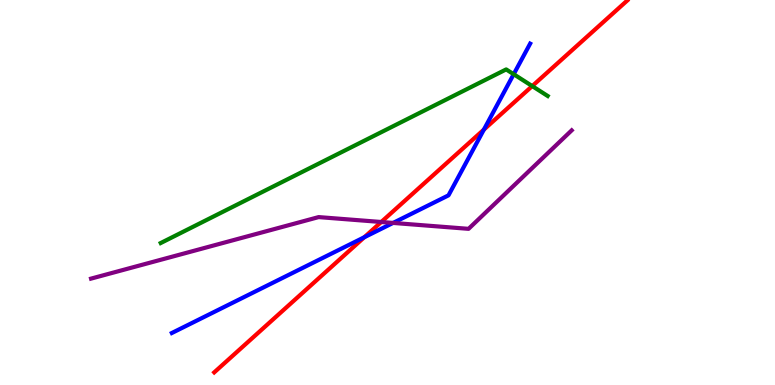[{'lines': ['blue', 'red'], 'intersections': [{'x': 4.7, 'y': 3.84}, {'x': 6.24, 'y': 6.63}]}, {'lines': ['green', 'red'], 'intersections': [{'x': 6.87, 'y': 7.76}]}, {'lines': ['purple', 'red'], 'intersections': [{'x': 4.92, 'y': 4.23}]}, {'lines': ['blue', 'green'], 'intersections': [{'x': 6.63, 'y': 8.07}]}, {'lines': ['blue', 'purple'], 'intersections': [{'x': 5.07, 'y': 4.21}]}, {'lines': ['green', 'purple'], 'intersections': []}]